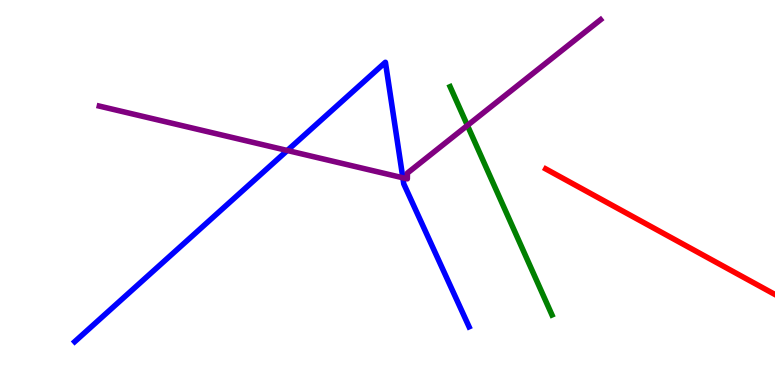[{'lines': ['blue', 'red'], 'intersections': []}, {'lines': ['green', 'red'], 'intersections': []}, {'lines': ['purple', 'red'], 'intersections': []}, {'lines': ['blue', 'green'], 'intersections': []}, {'lines': ['blue', 'purple'], 'intersections': [{'x': 3.71, 'y': 6.09}, {'x': 5.2, 'y': 5.38}]}, {'lines': ['green', 'purple'], 'intersections': [{'x': 6.03, 'y': 6.74}]}]